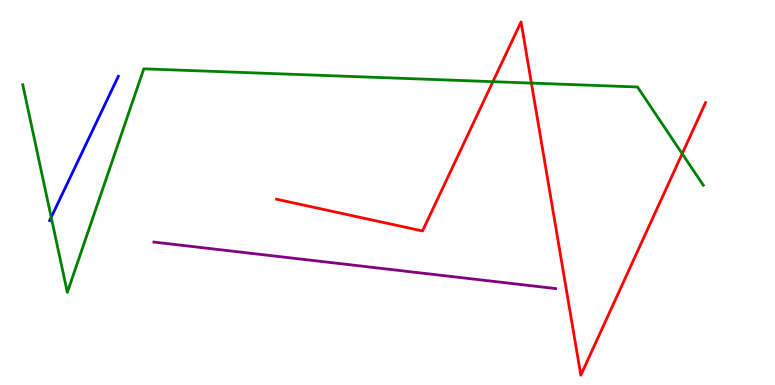[{'lines': ['blue', 'red'], 'intersections': []}, {'lines': ['green', 'red'], 'intersections': [{'x': 6.36, 'y': 7.88}, {'x': 6.86, 'y': 7.84}, {'x': 8.8, 'y': 6.01}]}, {'lines': ['purple', 'red'], 'intersections': []}, {'lines': ['blue', 'green'], 'intersections': [{'x': 0.661, 'y': 4.36}]}, {'lines': ['blue', 'purple'], 'intersections': []}, {'lines': ['green', 'purple'], 'intersections': []}]